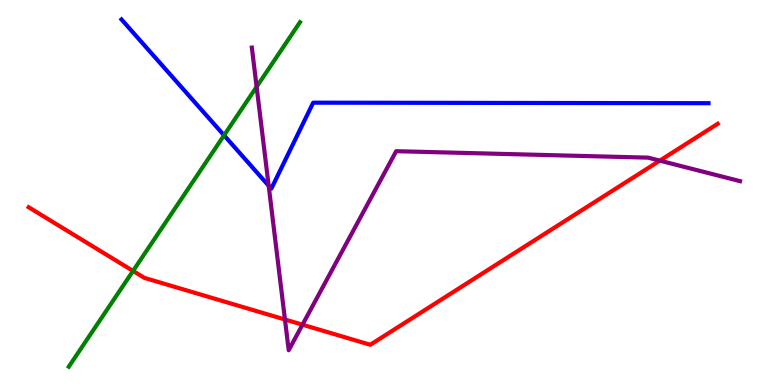[{'lines': ['blue', 'red'], 'intersections': []}, {'lines': ['green', 'red'], 'intersections': [{'x': 1.72, 'y': 2.96}]}, {'lines': ['purple', 'red'], 'intersections': [{'x': 3.68, 'y': 1.7}, {'x': 3.9, 'y': 1.57}, {'x': 8.51, 'y': 5.83}]}, {'lines': ['blue', 'green'], 'intersections': [{'x': 2.89, 'y': 6.49}]}, {'lines': ['blue', 'purple'], 'intersections': [{'x': 3.47, 'y': 5.18}]}, {'lines': ['green', 'purple'], 'intersections': [{'x': 3.31, 'y': 7.75}]}]